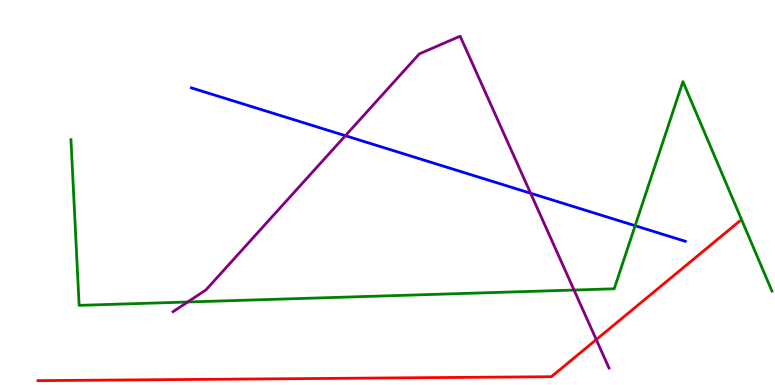[{'lines': ['blue', 'red'], 'intersections': []}, {'lines': ['green', 'red'], 'intersections': []}, {'lines': ['purple', 'red'], 'intersections': [{'x': 7.69, 'y': 1.18}]}, {'lines': ['blue', 'green'], 'intersections': [{'x': 8.2, 'y': 4.14}]}, {'lines': ['blue', 'purple'], 'intersections': [{'x': 4.46, 'y': 6.48}, {'x': 6.85, 'y': 4.98}]}, {'lines': ['green', 'purple'], 'intersections': [{'x': 2.42, 'y': 2.16}, {'x': 7.41, 'y': 2.47}]}]